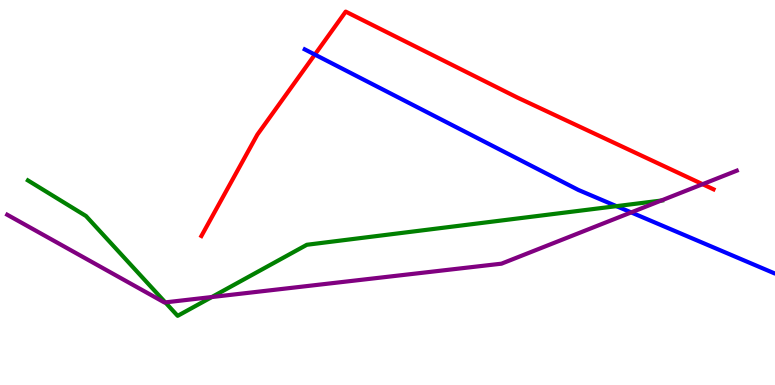[{'lines': ['blue', 'red'], 'intersections': [{'x': 4.06, 'y': 8.58}]}, {'lines': ['green', 'red'], 'intersections': []}, {'lines': ['purple', 'red'], 'intersections': [{'x': 9.07, 'y': 5.22}]}, {'lines': ['blue', 'green'], 'intersections': [{'x': 7.95, 'y': 4.65}]}, {'lines': ['blue', 'purple'], 'intersections': [{'x': 8.14, 'y': 4.48}]}, {'lines': ['green', 'purple'], 'intersections': [{'x': 2.13, 'y': 2.15}, {'x': 2.73, 'y': 2.28}, {'x': 8.53, 'y': 4.79}]}]